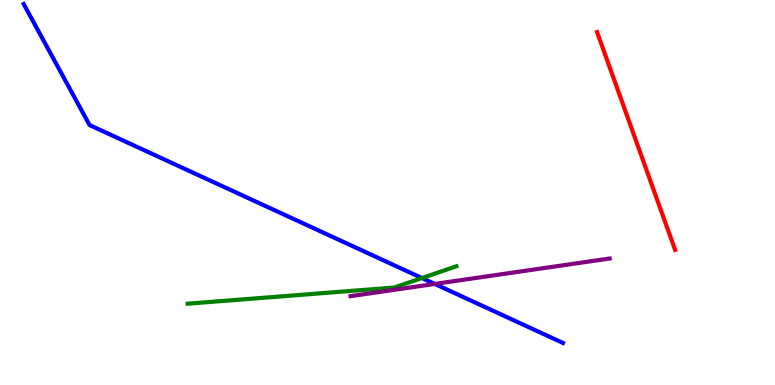[{'lines': ['blue', 'red'], 'intersections': []}, {'lines': ['green', 'red'], 'intersections': []}, {'lines': ['purple', 'red'], 'intersections': []}, {'lines': ['blue', 'green'], 'intersections': [{'x': 5.44, 'y': 2.78}]}, {'lines': ['blue', 'purple'], 'intersections': [{'x': 5.61, 'y': 2.63}]}, {'lines': ['green', 'purple'], 'intersections': []}]